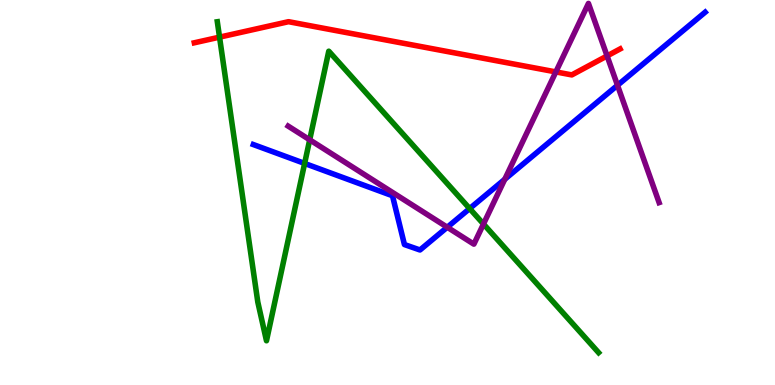[{'lines': ['blue', 'red'], 'intersections': []}, {'lines': ['green', 'red'], 'intersections': [{'x': 2.83, 'y': 9.04}]}, {'lines': ['purple', 'red'], 'intersections': [{'x': 7.17, 'y': 8.13}, {'x': 7.83, 'y': 8.55}]}, {'lines': ['blue', 'green'], 'intersections': [{'x': 3.93, 'y': 5.76}, {'x': 6.06, 'y': 4.58}]}, {'lines': ['blue', 'purple'], 'intersections': [{'x': 5.77, 'y': 4.1}, {'x': 6.51, 'y': 5.34}, {'x': 7.97, 'y': 7.78}]}, {'lines': ['green', 'purple'], 'intersections': [{'x': 4.0, 'y': 6.37}, {'x': 6.24, 'y': 4.18}]}]